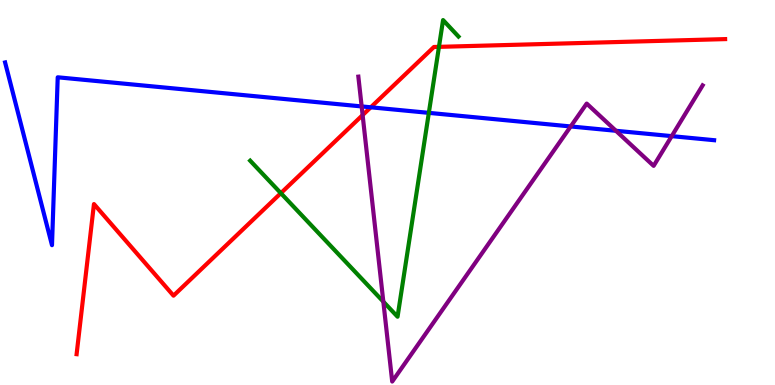[{'lines': ['blue', 'red'], 'intersections': [{'x': 4.78, 'y': 7.21}]}, {'lines': ['green', 'red'], 'intersections': [{'x': 3.62, 'y': 4.98}, {'x': 5.66, 'y': 8.78}]}, {'lines': ['purple', 'red'], 'intersections': [{'x': 4.68, 'y': 7.01}]}, {'lines': ['blue', 'green'], 'intersections': [{'x': 5.53, 'y': 7.07}]}, {'lines': ['blue', 'purple'], 'intersections': [{'x': 4.67, 'y': 7.24}, {'x': 7.36, 'y': 6.72}, {'x': 7.95, 'y': 6.6}, {'x': 8.67, 'y': 6.46}]}, {'lines': ['green', 'purple'], 'intersections': [{'x': 4.95, 'y': 2.16}]}]